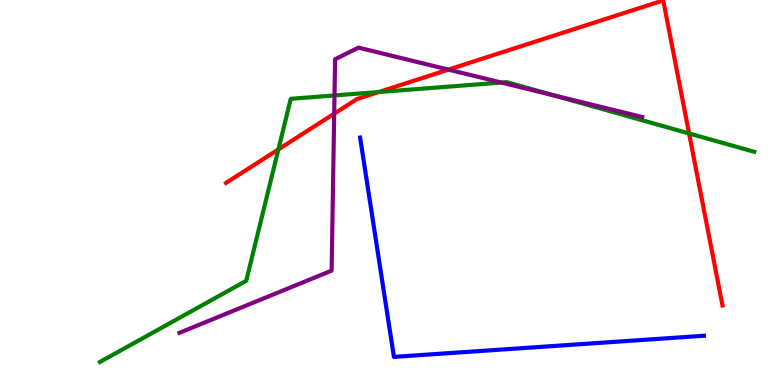[{'lines': ['blue', 'red'], 'intersections': []}, {'lines': ['green', 'red'], 'intersections': [{'x': 3.59, 'y': 6.12}, {'x': 4.89, 'y': 7.61}, {'x': 8.89, 'y': 6.53}]}, {'lines': ['purple', 'red'], 'intersections': [{'x': 4.31, 'y': 7.05}, {'x': 5.79, 'y': 8.19}]}, {'lines': ['blue', 'green'], 'intersections': []}, {'lines': ['blue', 'purple'], 'intersections': []}, {'lines': ['green', 'purple'], 'intersections': [{'x': 4.32, 'y': 7.52}, {'x': 6.47, 'y': 7.86}, {'x': 7.15, 'y': 7.52}]}]